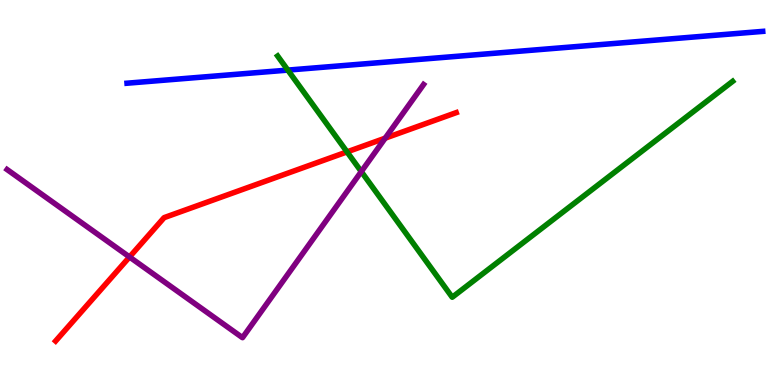[{'lines': ['blue', 'red'], 'intersections': []}, {'lines': ['green', 'red'], 'intersections': [{'x': 4.48, 'y': 6.05}]}, {'lines': ['purple', 'red'], 'intersections': [{'x': 1.67, 'y': 3.33}, {'x': 4.97, 'y': 6.41}]}, {'lines': ['blue', 'green'], 'intersections': [{'x': 3.71, 'y': 8.18}]}, {'lines': ['blue', 'purple'], 'intersections': []}, {'lines': ['green', 'purple'], 'intersections': [{'x': 4.66, 'y': 5.54}]}]